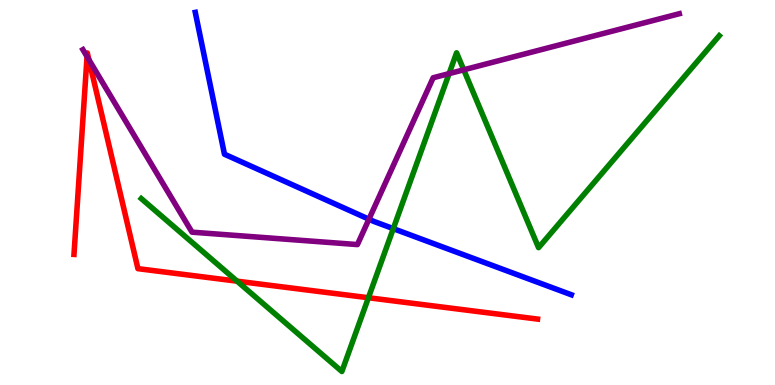[{'lines': ['blue', 'red'], 'intersections': []}, {'lines': ['green', 'red'], 'intersections': [{'x': 3.06, 'y': 2.7}, {'x': 4.75, 'y': 2.27}]}, {'lines': ['purple', 'red'], 'intersections': [{'x': 1.12, 'y': 8.53}, {'x': 1.15, 'y': 8.45}]}, {'lines': ['blue', 'green'], 'intersections': [{'x': 5.07, 'y': 4.06}]}, {'lines': ['blue', 'purple'], 'intersections': [{'x': 4.76, 'y': 4.31}]}, {'lines': ['green', 'purple'], 'intersections': [{'x': 5.79, 'y': 8.09}, {'x': 5.98, 'y': 8.19}]}]